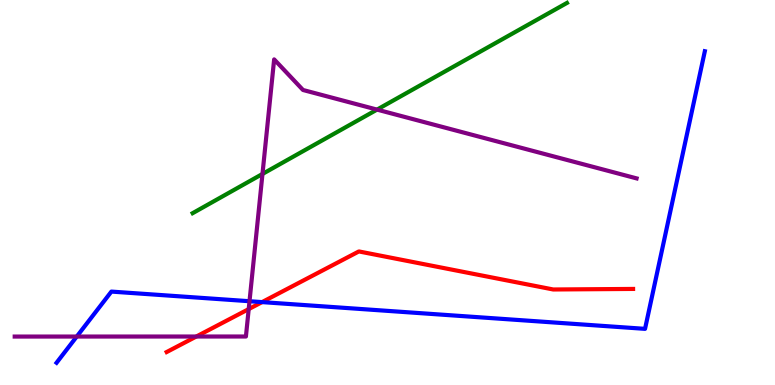[{'lines': ['blue', 'red'], 'intersections': [{'x': 3.38, 'y': 2.15}]}, {'lines': ['green', 'red'], 'intersections': []}, {'lines': ['purple', 'red'], 'intersections': [{'x': 2.53, 'y': 1.26}, {'x': 3.21, 'y': 1.97}]}, {'lines': ['blue', 'green'], 'intersections': []}, {'lines': ['blue', 'purple'], 'intersections': [{'x': 0.99, 'y': 1.26}, {'x': 3.22, 'y': 2.18}]}, {'lines': ['green', 'purple'], 'intersections': [{'x': 3.39, 'y': 5.48}, {'x': 4.86, 'y': 7.15}]}]